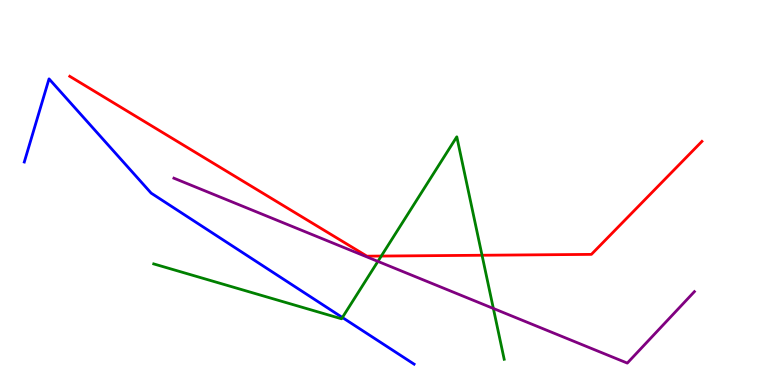[{'lines': ['blue', 'red'], 'intersections': []}, {'lines': ['green', 'red'], 'intersections': [{'x': 4.92, 'y': 3.35}, {'x': 6.22, 'y': 3.37}]}, {'lines': ['purple', 'red'], 'intersections': []}, {'lines': ['blue', 'green'], 'intersections': [{'x': 4.42, 'y': 1.75}]}, {'lines': ['blue', 'purple'], 'intersections': []}, {'lines': ['green', 'purple'], 'intersections': [{'x': 4.88, 'y': 3.21}, {'x': 6.37, 'y': 1.99}]}]